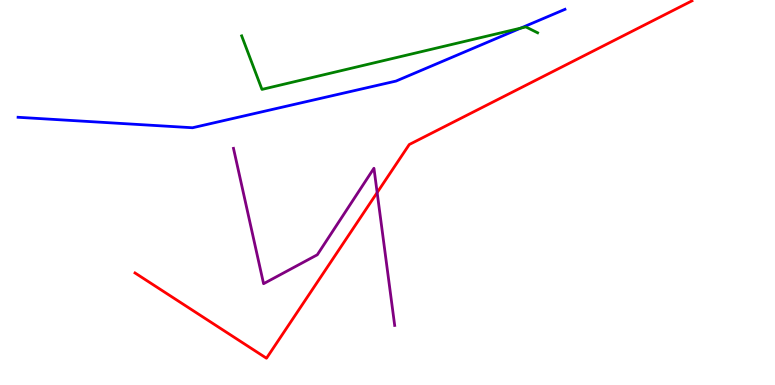[{'lines': ['blue', 'red'], 'intersections': []}, {'lines': ['green', 'red'], 'intersections': []}, {'lines': ['purple', 'red'], 'intersections': [{'x': 4.87, 'y': 5.0}]}, {'lines': ['blue', 'green'], 'intersections': [{'x': 6.72, 'y': 9.27}]}, {'lines': ['blue', 'purple'], 'intersections': []}, {'lines': ['green', 'purple'], 'intersections': []}]